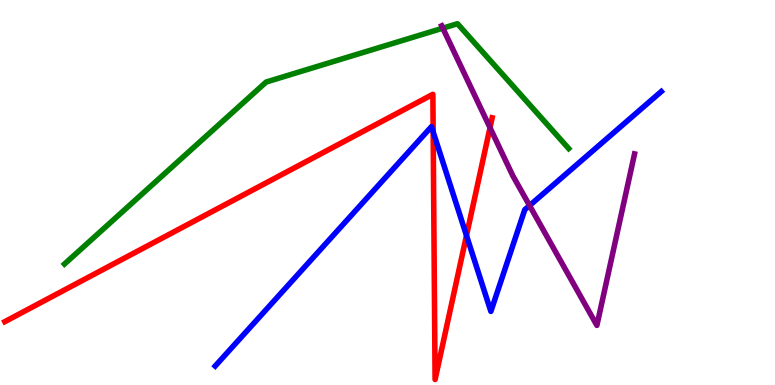[{'lines': ['blue', 'red'], 'intersections': [{'x': 5.59, 'y': 6.57}, {'x': 6.02, 'y': 3.88}]}, {'lines': ['green', 'red'], 'intersections': []}, {'lines': ['purple', 'red'], 'intersections': [{'x': 6.32, 'y': 6.68}]}, {'lines': ['blue', 'green'], 'intersections': []}, {'lines': ['blue', 'purple'], 'intersections': [{'x': 6.83, 'y': 4.66}]}, {'lines': ['green', 'purple'], 'intersections': [{'x': 5.71, 'y': 9.27}]}]